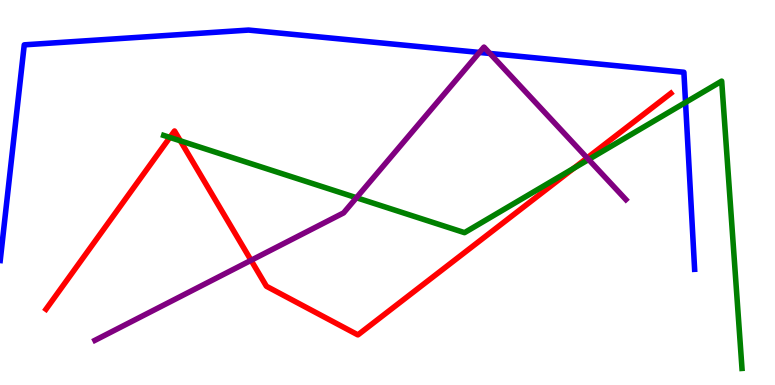[{'lines': ['blue', 'red'], 'intersections': []}, {'lines': ['green', 'red'], 'intersections': [{'x': 2.19, 'y': 6.43}, {'x': 2.33, 'y': 6.34}, {'x': 7.4, 'y': 5.63}]}, {'lines': ['purple', 'red'], 'intersections': [{'x': 3.24, 'y': 3.24}, {'x': 7.58, 'y': 5.9}]}, {'lines': ['blue', 'green'], 'intersections': [{'x': 8.85, 'y': 7.34}]}, {'lines': ['blue', 'purple'], 'intersections': [{'x': 6.19, 'y': 8.64}, {'x': 6.32, 'y': 8.61}]}, {'lines': ['green', 'purple'], 'intersections': [{'x': 4.6, 'y': 4.86}, {'x': 7.59, 'y': 5.86}]}]